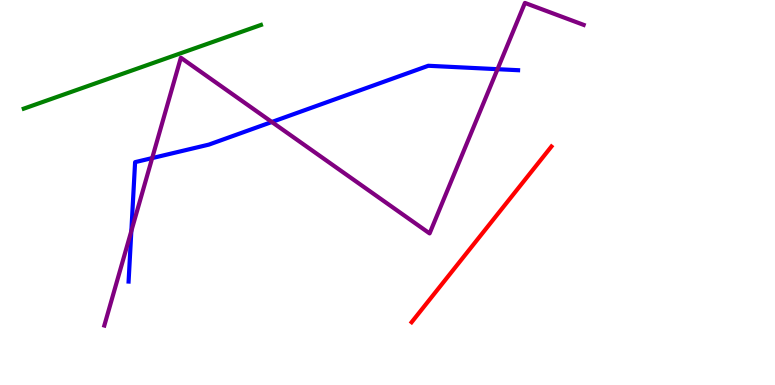[{'lines': ['blue', 'red'], 'intersections': []}, {'lines': ['green', 'red'], 'intersections': []}, {'lines': ['purple', 'red'], 'intersections': []}, {'lines': ['blue', 'green'], 'intersections': []}, {'lines': ['blue', 'purple'], 'intersections': [{'x': 1.69, 'y': 4.0}, {'x': 1.96, 'y': 5.89}, {'x': 3.51, 'y': 6.83}, {'x': 6.42, 'y': 8.2}]}, {'lines': ['green', 'purple'], 'intersections': []}]